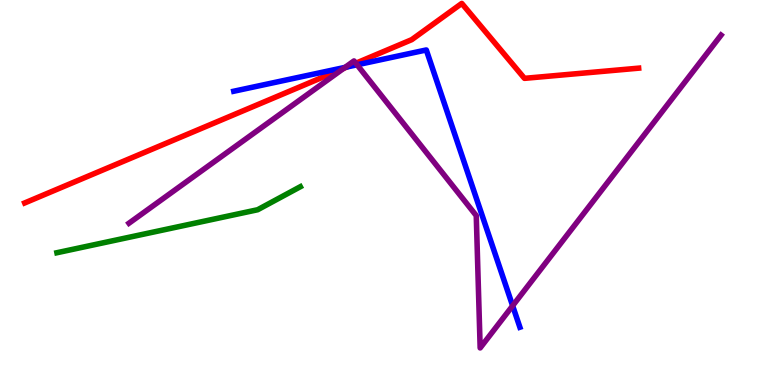[{'lines': ['blue', 'red'], 'intersections': [{'x': 4.48, 'y': 8.26}]}, {'lines': ['green', 'red'], 'intersections': []}, {'lines': ['purple', 'red'], 'intersections': [{'x': 4.43, 'y': 8.22}, {'x': 4.59, 'y': 8.36}]}, {'lines': ['blue', 'green'], 'intersections': []}, {'lines': ['blue', 'purple'], 'intersections': [{'x': 4.45, 'y': 8.25}, {'x': 4.61, 'y': 8.32}, {'x': 6.61, 'y': 2.06}]}, {'lines': ['green', 'purple'], 'intersections': []}]